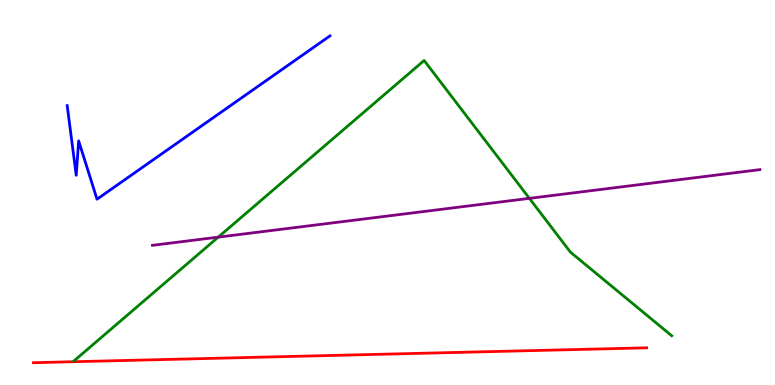[{'lines': ['blue', 'red'], 'intersections': []}, {'lines': ['green', 'red'], 'intersections': []}, {'lines': ['purple', 'red'], 'intersections': []}, {'lines': ['blue', 'green'], 'intersections': []}, {'lines': ['blue', 'purple'], 'intersections': []}, {'lines': ['green', 'purple'], 'intersections': [{'x': 2.82, 'y': 3.84}, {'x': 6.83, 'y': 4.85}]}]